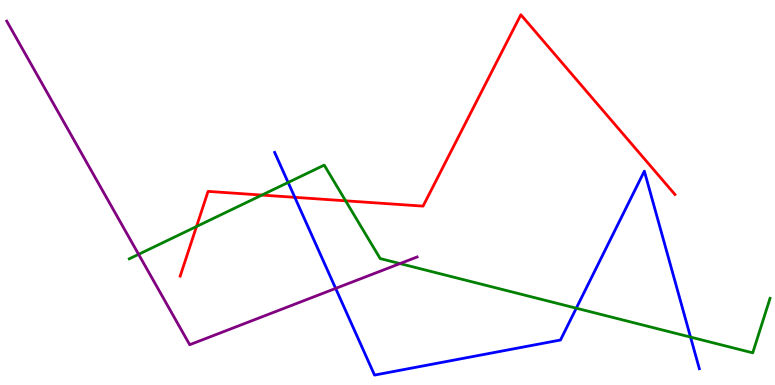[{'lines': ['blue', 'red'], 'intersections': [{'x': 3.8, 'y': 4.87}]}, {'lines': ['green', 'red'], 'intersections': [{'x': 2.54, 'y': 4.12}, {'x': 3.38, 'y': 4.93}, {'x': 4.46, 'y': 4.78}]}, {'lines': ['purple', 'red'], 'intersections': []}, {'lines': ['blue', 'green'], 'intersections': [{'x': 3.72, 'y': 5.26}, {'x': 7.44, 'y': 1.99}, {'x': 8.91, 'y': 1.24}]}, {'lines': ['blue', 'purple'], 'intersections': [{'x': 4.33, 'y': 2.51}]}, {'lines': ['green', 'purple'], 'intersections': [{'x': 1.79, 'y': 3.39}, {'x': 5.16, 'y': 3.15}]}]